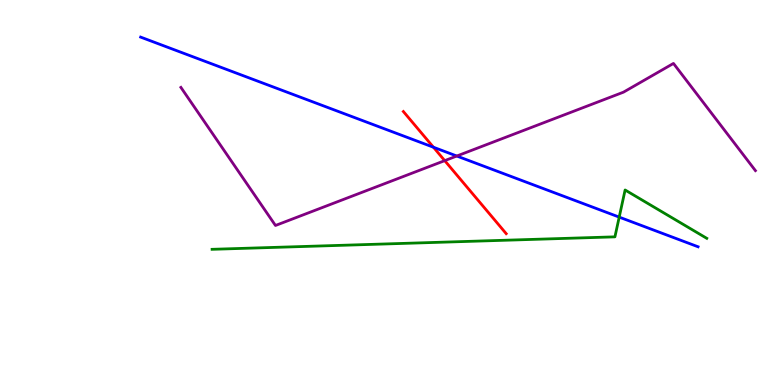[{'lines': ['blue', 'red'], 'intersections': [{'x': 5.59, 'y': 6.18}]}, {'lines': ['green', 'red'], 'intersections': []}, {'lines': ['purple', 'red'], 'intersections': [{'x': 5.74, 'y': 5.83}]}, {'lines': ['blue', 'green'], 'intersections': [{'x': 7.99, 'y': 4.36}]}, {'lines': ['blue', 'purple'], 'intersections': [{'x': 5.89, 'y': 5.95}]}, {'lines': ['green', 'purple'], 'intersections': []}]